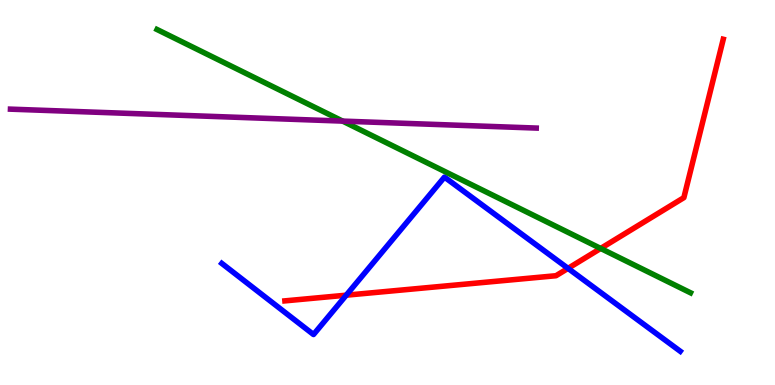[{'lines': ['blue', 'red'], 'intersections': [{'x': 4.47, 'y': 2.33}, {'x': 7.33, 'y': 3.03}]}, {'lines': ['green', 'red'], 'intersections': [{'x': 7.75, 'y': 3.55}]}, {'lines': ['purple', 'red'], 'intersections': []}, {'lines': ['blue', 'green'], 'intersections': []}, {'lines': ['blue', 'purple'], 'intersections': []}, {'lines': ['green', 'purple'], 'intersections': [{'x': 4.42, 'y': 6.85}]}]